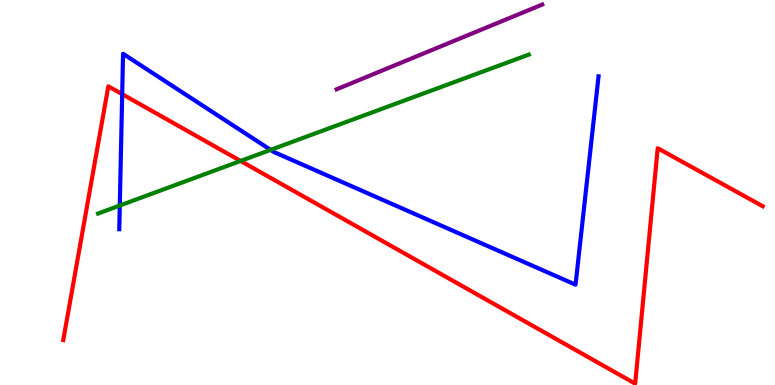[{'lines': ['blue', 'red'], 'intersections': [{'x': 1.58, 'y': 7.55}]}, {'lines': ['green', 'red'], 'intersections': [{'x': 3.1, 'y': 5.82}]}, {'lines': ['purple', 'red'], 'intersections': []}, {'lines': ['blue', 'green'], 'intersections': [{'x': 1.55, 'y': 4.66}, {'x': 3.49, 'y': 6.11}]}, {'lines': ['blue', 'purple'], 'intersections': []}, {'lines': ['green', 'purple'], 'intersections': []}]